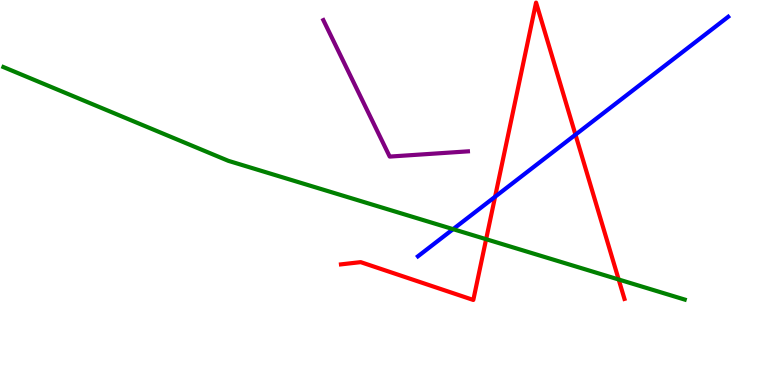[{'lines': ['blue', 'red'], 'intersections': [{'x': 6.39, 'y': 4.89}, {'x': 7.43, 'y': 6.5}]}, {'lines': ['green', 'red'], 'intersections': [{'x': 6.27, 'y': 3.79}, {'x': 7.98, 'y': 2.74}]}, {'lines': ['purple', 'red'], 'intersections': []}, {'lines': ['blue', 'green'], 'intersections': [{'x': 5.85, 'y': 4.05}]}, {'lines': ['blue', 'purple'], 'intersections': []}, {'lines': ['green', 'purple'], 'intersections': []}]